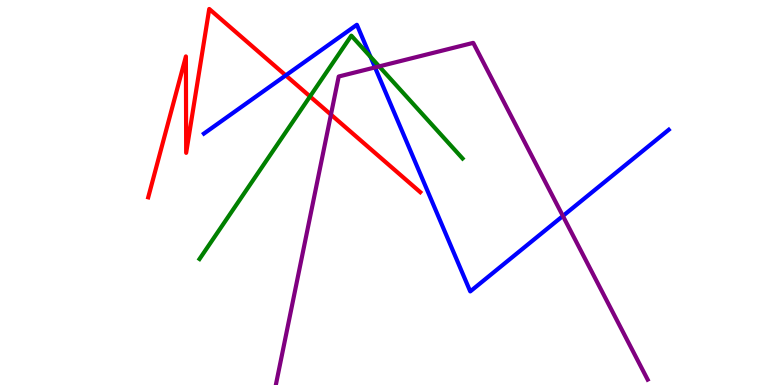[{'lines': ['blue', 'red'], 'intersections': [{'x': 3.69, 'y': 8.04}]}, {'lines': ['green', 'red'], 'intersections': [{'x': 4.0, 'y': 7.49}]}, {'lines': ['purple', 'red'], 'intersections': [{'x': 4.27, 'y': 7.02}]}, {'lines': ['blue', 'green'], 'intersections': [{'x': 4.78, 'y': 8.52}]}, {'lines': ['blue', 'purple'], 'intersections': [{'x': 4.84, 'y': 8.25}, {'x': 7.26, 'y': 4.39}]}, {'lines': ['green', 'purple'], 'intersections': [{'x': 4.89, 'y': 8.28}]}]